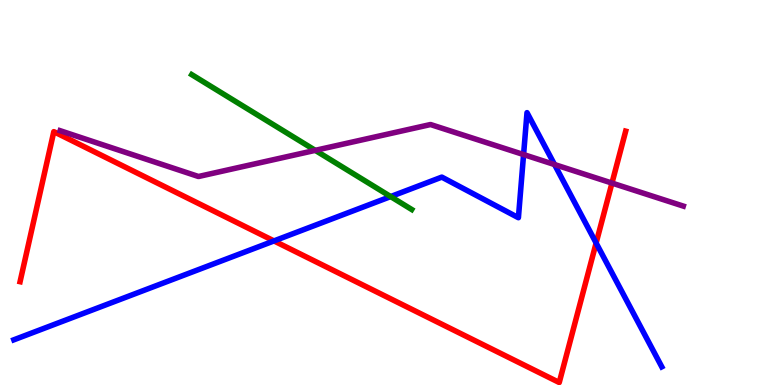[{'lines': ['blue', 'red'], 'intersections': [{'x': 3.54, 'y': 3.74}, {'x': 7.69, 'y': 3.69}]}, {'lines': ['green', 'red'], 'intersections': []}, {'lines': ['purple', 'red'], 'intersections': [{'x': 7.9, 'y': 5.24}]}, {'lines': ['blue', 'green'], 'intersections': [{'x': 5.04, 'y': 4.89}]}, {'lines': ['blue', 'purple'], 'intersections': [{'x': 6.76, 'y': 5.99}, {'x': 7.16, 'y': 5.73}]}, {'lines': ['green', 'purple'], 'intersections': [{'x': 4.07, 'y': 6.09}]}]